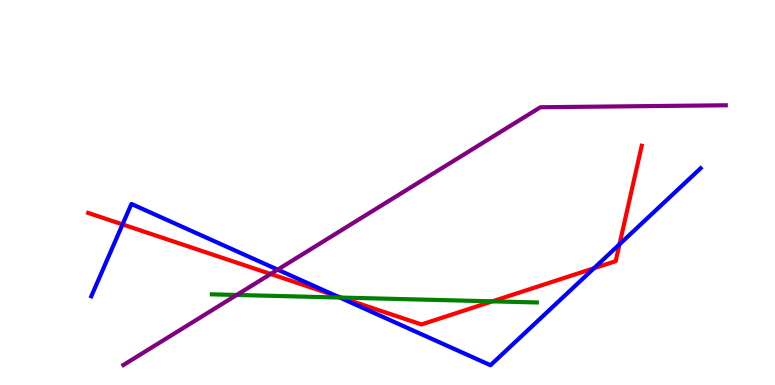[{'lines': ['blue', 'red'], 'intersections': [{'x': 1.58, 'y': 4.17}, {'x': 4.34, 'y': 2.31}, {'x': 7.66, 'y': 3.03}, {'x': 7.99, 'y': 3.65}]}, {'lines': ['green', 'red'], 'intersections': [{'x': 4.4, 'y': 2.27}, {'x': 6.35, 'y': 2.17}]}, {'lines': ['purple', 'red'], 'intersections': [{'x': 3.49, 'y': 2.88}]}, {'lines': ['blue', 'green'], 'intersections': [{'x': 4.38, 'y': 2.27}]}, {'lines': ['blue', 'purple'], 'intersections': [{'x': 3.58, 'y': 3.0}]}, {'lines': ['green', 'purple'], 'intersections': [{'x': 3.05, 'y': 2.34}]}]